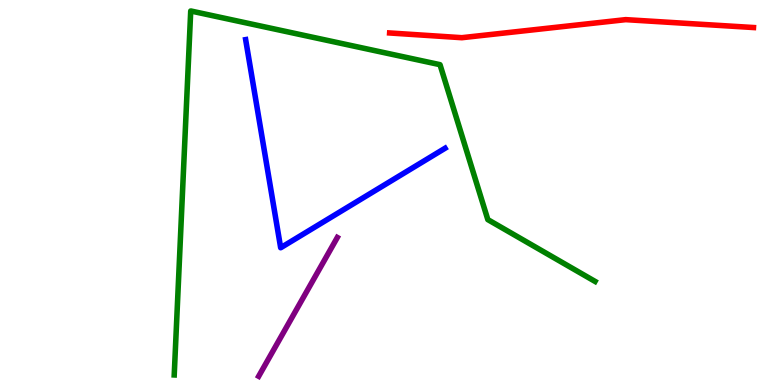[{'lines': ['blue', 'red'], 'intersections': []}, {'lines': ['green', 'red'], 'intersections': []}, {'lines': ['purple', 'red'], 'intersections': []}, {'lines': ['blue', 'green'], 'intersections': []}, {'lines': ['blue', 'purple'], 'intersections': []}, {'lines': ['green', 'purple'], 'intersections': []}]